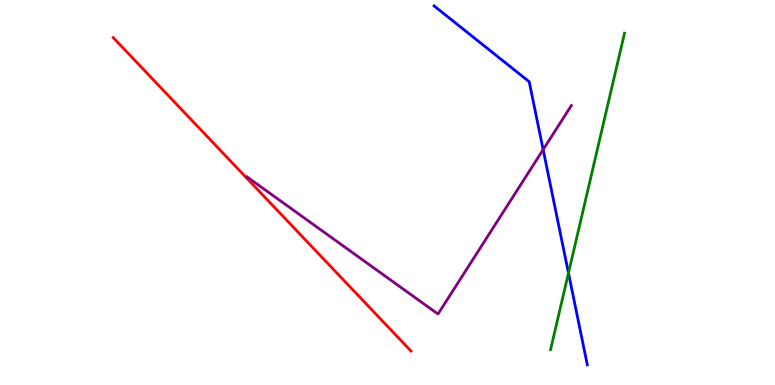[{'lines': ['blue', 'red'], 'intersections': []}, {'lines': ['green', 'red'], 'intersections': []}, {'lines': ['purple', 'red'], 'intersections': []}, {'lines': ['blue', 'green'], 'intersections': [{'x': 7.34, 'y': 2.91}]}, {'lines': ['blue', 'purple'], 'intersections': [{'x': 7.01, 'y': 6.11}]}, {'lines': ['green', 'purple'], 'intersections': []}]